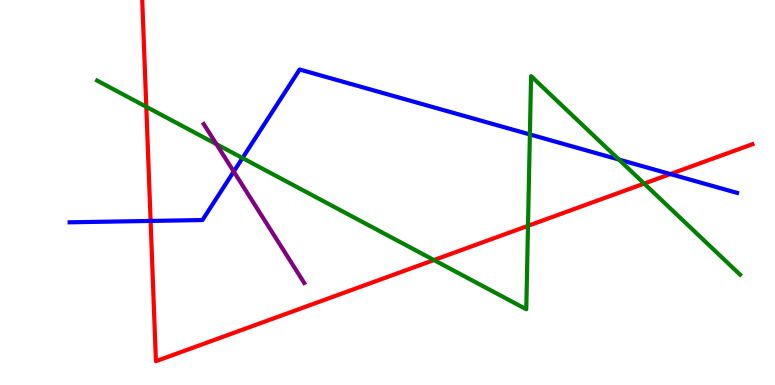[{'lines': ['blue', 'red'], 'intersections': [{'x': 1.94, 'y': 4.26}, {'x': 8.65, 'y': 5.48}]}, {'lines': ['green', 'red'], 'intersections': [{'x': 1.89, 'y': 7.23}, {'x': 5.6, 'y': 3.25}, {'x': 6.81, 'y': 4.13}, {'x': 8.31, 'y': 5.23}]}, {'lines': ['purple', 'red'], 'intersections': []}, {'lines': ['blue', 'green'], 'intersections': [{'x': 3.13, 'y': 5.9}, {'x': 6.84, 'y': 6.51}, {'x': 7.99, 'y': 5.86}]}, {'lines': ['blue', 'purple'], 'intersections': [{'x': 3.02, 'y': 5.54}]}, {'lines': ['green', 'purple'], 'intersections': [{'x': 2.79, 'y': 6.26}]}]